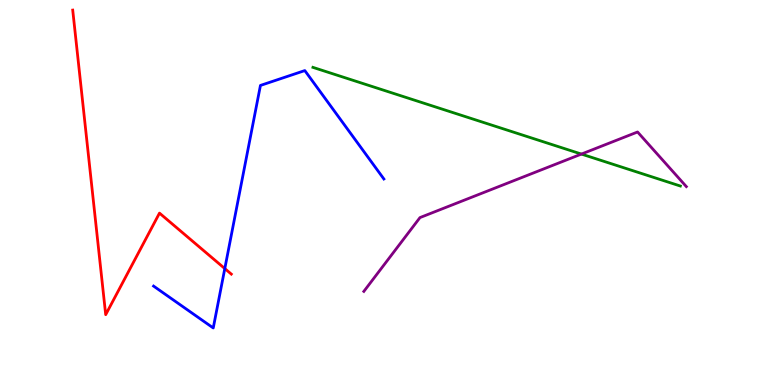[{'lines': ['blue', 'red'], 'intersections': [{'x': 2.9, 'y': 3.02}]}, {'lines': ['green', 'red'], 'intersections': []}, {'lines': ['purple', 'red'], 'intersections': []}, {'lines': ['blue', 'green'], 'intersections': []}, {'lines': ['blue', 'purple'], 'intersections': []}, {'lines': ['green', 'purple'], 'intersections': [{'x': 7.5, 'y': 6.0}]}]